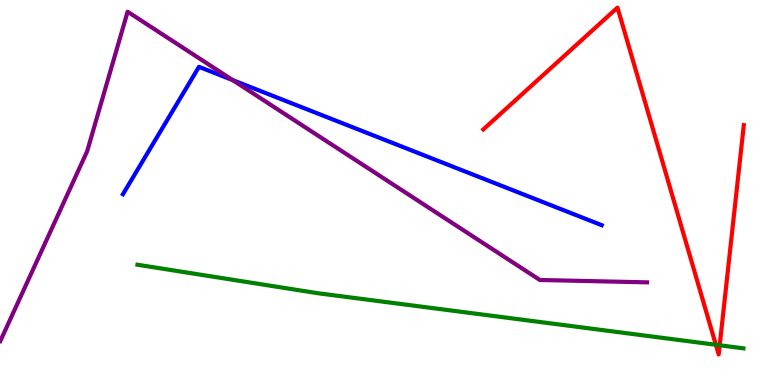[{'lines': ['blue', 'red'], 'intersections': []}, {'lines': ['green', 'red'], 'intersections': [{'x': 9.24, 'y': 1.04}, {'x': 9.29, 'y': 1.03}]}, {'lines': ['purple', 'red'], 'intersections': []}, {'lines': ['blue', 'green'], 'intersections': []}, {'lines': ['blue', 'purple'], 'intersections': [{'x': 3.0, 'y': 7.92}]}, {'lines': ['green', 'purple'], 'intersections': []}]